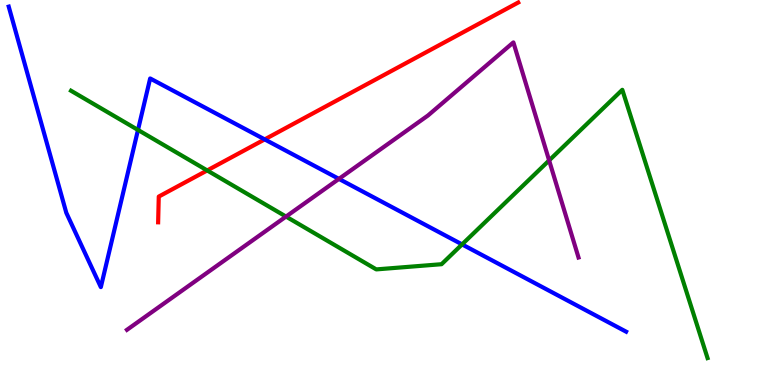[{'lines': ['blue', 'red'], 'intersections': [{'x': 3.42, 'y': 6.38}]}, {'lines': ['green', 'red'], 'intersections': [{'x': 2.67, 'y': 5.57}]}, {'lines': ['purple', 'red'], 'intersections': []}, {'lines': ['blue', 'green'], 'intersections': [{'x': 1.78, 'y': 6.62}, {'x': 5.96, 'y': 3.65}]}, {'lines': ['blue', 'purple'], 'intersections': [{'x': 4.37, 'y': 5.35}]}, {'lines': ['green', 'purple'], 'intersections': [{'x': 3.69, 'y': 4.37}, {'x': 7.09, 'y': 5.83}]}]